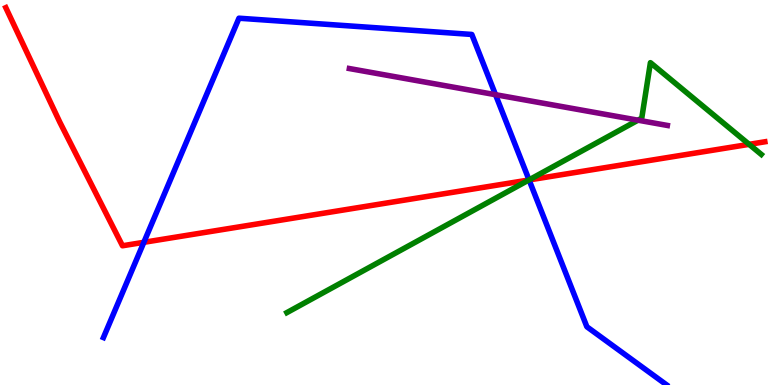[{'lines': ['blue', 'red'], 'intersections': [{'x': 1.86, 'y': 3.71}, {'x': 6.83, 'y': 5.33}]}, {'lines': ['green', 'red'], 'intersections': [{'x': 6.82, 'y': 5.32}, {'x': 9.67, 'y': 6.25}]}, {'lines': ['purple', 'red'], 'intersections': []}, {'lines': ['blue', 'green'], 'intersections': [{'x': 6.83, 'y': 5.33}]}, {'lines': ['blue', 'purple'], 'intersections': [{'x': 6.39, 'y': 7.54}]}, {'lines': ['green', 'purple'], 'intersections': [{'x': 8.23, 'y': 6.88}]}]